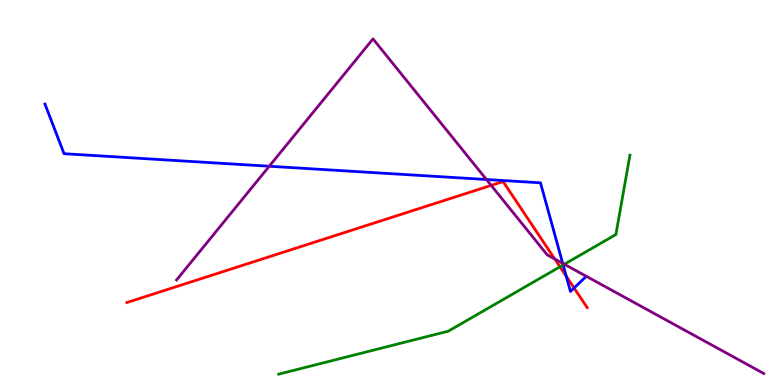[{'lines': ['blue', 'red'], 'intersections': [{'x': 7.31, 'y': 2.82}, {'x': 7.41, 'y': 2.52}]}, {'lines': ['green', 'red'], 'intersections': [{'x': 7.23, 'y': 3.07}]}, {'lines': ['purple', 'red'], 'intersections': [{'x': 6.34, 'y': 5.18}, {'x': 7.16, 'y': 3.27}]}, {'lines': ['blue', 'green'], 'intersections': [{'x': 7.27, 'y': 3.12}]}, {'lines': ['blue', 'purple'], 'intersections': [{'x': 3.47, 'y': 5.68}, {'x': 6.28, 'y': 5.34}, {'x': 7.26, 'y': 3.16}]}, {'lines': ['green', 'purple'], 'intersections': [{'x': 7.28, 'y': 3.14}]}]